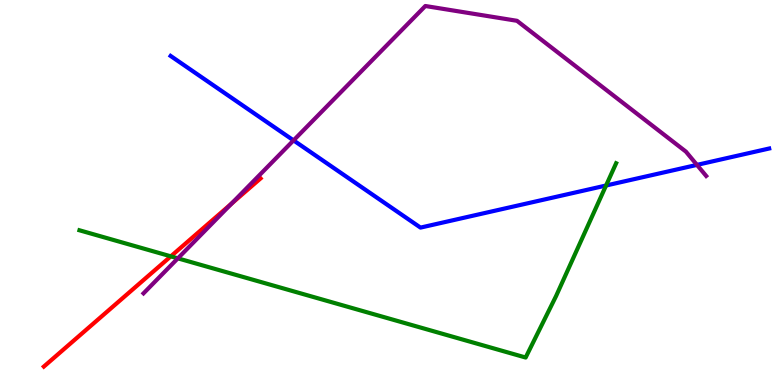[{'lines': ['blue', 'red'], 'intersections': []}, {'lines': ['green', 'red'], 'intersections': [{'x': 2.2, 'y': 3.34}]}, {'lines': ['purple', 'red'], 'intersections': [{'x': 2.99, 'y': 4.71}]}, {'lines': ['blue', 'green'], 'intersections': [{'x': 7.82, 'y': 5.18}]}, {'lines': ['blue', 'purple'], 'intersections': [{'x': 3.79, 'y': 6.35}, {'x': 8.99, 'y': 5.72}]}, {'lines': ['green', 'purple'], 'intersections': [{'x': 2.29, 'y': 3.29}]}]